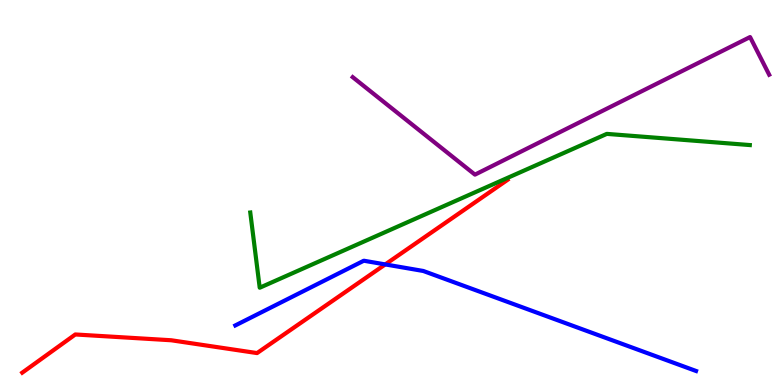[{'lines': ['blue', 'red'], 'intersections': [{'x': 4.97, 'y': 3.13}]}, {'lines': ['green', 'red'], 'intersections': []}, {'lines': ['purple', 'red'], 'intersections': []}, {'lines': ['blue', 'green'], 'intersections': []}, {'lines': ['blue', 'purple'], 'intersections': []}, {'lines': ['green', 'purple'], 'intersections': []}]